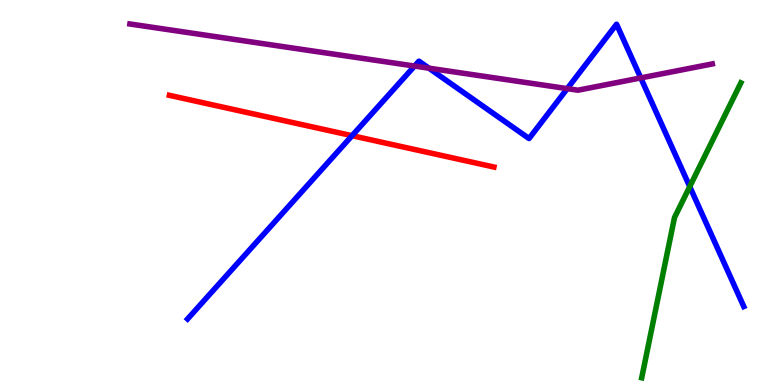[{'lines': ['blue', 'red'], 'intersections': [{'x': 4.54, 'y': 6.48}]}, {'lines': ['green', 'red'], 'intersections': []}, {'lines': ['purple', 'red'], 'intersections': []}, {'lines': ['blue', 'green'], 'intersections': [{'x': 8.9, 'y': 5.15}]}, {'lines': ['blue', 'purple'], 'intersections': [{'x': 5.35, 'y': 8.28}, {'x': 5.53, 'y': 8.23}, {'x': 7.32, 'y': 7.7}, {'x': 8.27, 'y': 7.98}]}, {'lines': ['green', 'purple'], 'intersections': []}]